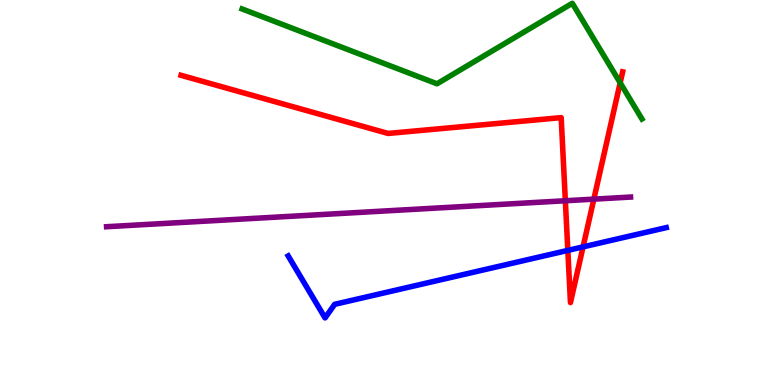[{'lines': ['blue', 'red'], 'intersections': [{'x': 7.33, 'y': 3.5}, {'x': 7.52, 'y': 3.59}]}, {'lines': ['green', 'red'], 'intersections': [{'x': 8.0, 'y': 7.85}]}, {'lines': ['purple', 'red'], 'intersections': [{'x': 7.29, 'y': 4.79}, {'x': 7.66, 'y': 4.83}]}, {'lines': ['blue', 'green'], 'intersections': []}, {'lines': ['blue', 'purple'], 'intersections': []}, {'lines': ['green', 'purple'], 'intersections': []}]